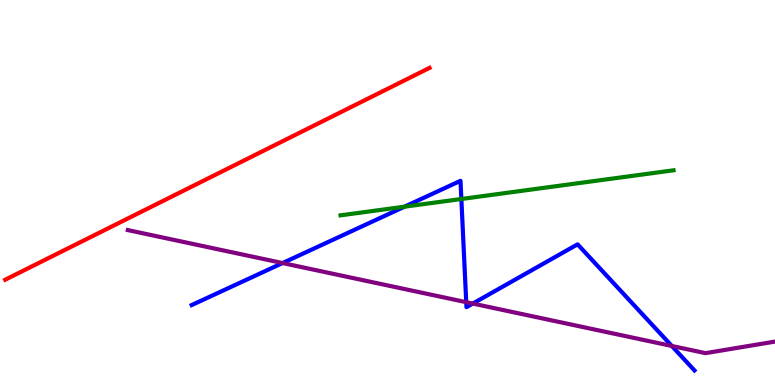[{'lines': ['blue', 'red'], 'intersections': []}, {'lines': ['green', 'red'], 'intersections': []}, {'lines': ['purple', 'red'], 'intersections': []}, {'lines': ['blue', 'green'], 'intersections': [{'x': 5.22, 'y': 4.63}, {'x': 5.95, 'y': 4.83}]}, {'lines': ['blue', 'purple'], 'intersections': [{'x': 3.65, 'y': 3.17}, {'x': 6.02, 'y': 2.15}, {'x': 6.1, 'y': 2.11}, {'x': 8.67, 'y': 1.01}]}, {'lines': ['green', 'purple'], 'intersections': []}]